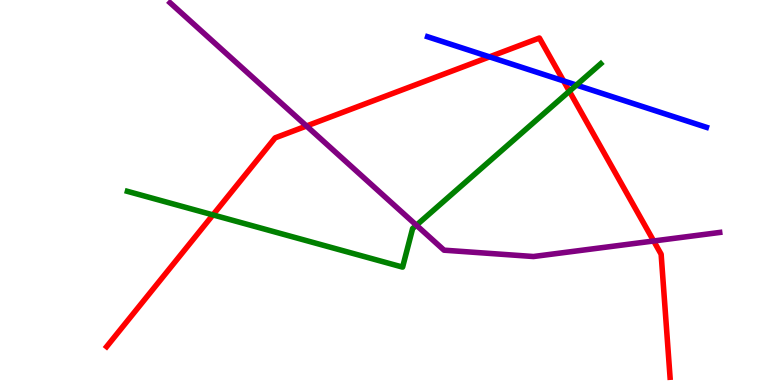[{'lines': ['blue', 'red'], 'intersections': [{'x': 6.32, 'y': 8.52}, {'x': 7.27, 'y': 7.9}]}, {'lines': ['green', 'red'], 'intersections': [{'x': 2.75, 'y': 4.42}, {'x': 7.35, 'y': 7.63}]}, {'lines': ['purple', 'red'], 'intersections': [{'x': 3.96, 'y': 6.73}, {'x': 8.43, 'y': 3.74}]}, {'lines': ['blue', 'green'], 'intersections': [{'x': 7.44, 'y': 7.79}]}, {'lines': ['blue', 'purple'], 'intersections': []}, {'lines': ['green', 'purple'], 'intersections': [{'x': 5.37, 'y': 4.15}]}]